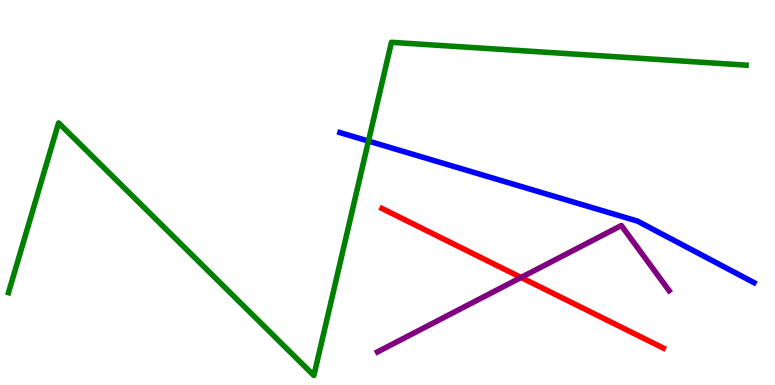[{'lines': ['blue', 'red'], 'intersections': []}, {'lines': ['green', 'red'], 'intersections': []}, {'lines': ['purple', 'red'], 'intersections': [{'x': 6.72, 'y': 2.79}]}, {'lines': ['blue', 'green'], 'intersections': [{'x': 4.75, 'y': 6.34}]}, {'lines': ['blue', 'purple'], 'intersections': []}, {'lines': ['green', 'purple'], 'intersections': []}]